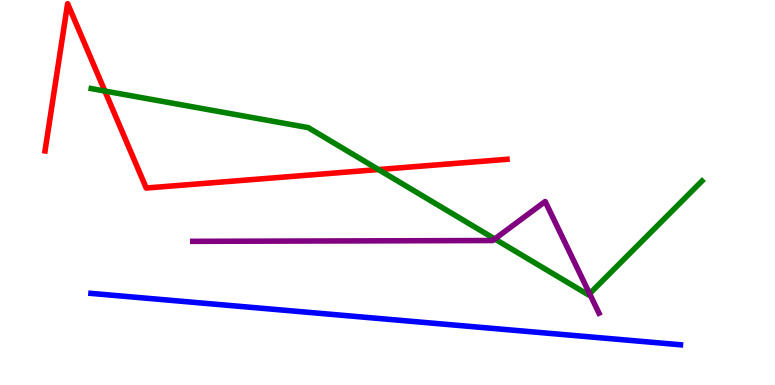[{'lines': ['blue', 'red'], 'intersections': []}, {'lines': ['green', 'red'], 'intersections': [{'x': 1.35, 'y': 7.64}, {'x': 4.88, 'y': 5.6}]}, {'lines': ['purple', 'red'], 'intersections': []}, {'lines': ['blue', 'green'], 'intersections': []}, {'lines': ['blue', 'purple'], 'intersections': []}, {'lines': ['green', 'purple'], 'intersections': [{'x': 6.38, 'y': 3.79}, {'x': 7.61, 'y': 2.37}]}]